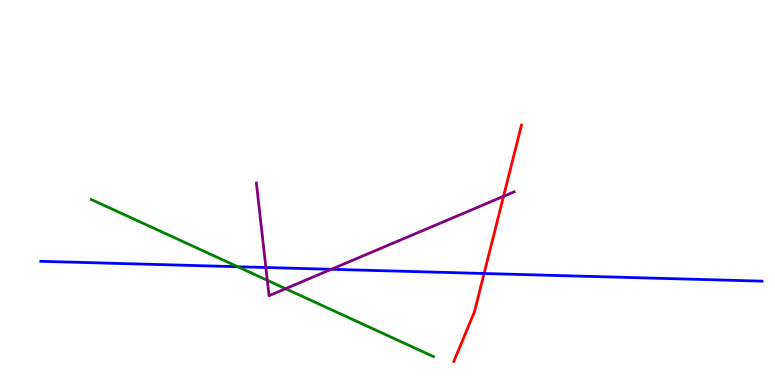[{'lines': ['blue', 'red'], 'intersections': [{'x': 6.25, 'y': 2.9}]}, {'lines': ['green', 'red'], 'intersections': []}, {'lines': ['purple', 'red'], 'intersections': [{'x': 6.5, 'y': 4.9}]}, {'lines': ['blue', 'green'], 'intersections': [{'x': 3.07, 'y': 3.07}]}, {'lines': ['blue', 'purple'], 'intersections': [{'x': 3.43, 'y': 3.05}, {'x': 4.28, 'y': 3.01}]}, {'lines': ['green', 'purple'], 'intersections': [{'x': 3.45, 'y': 2.72}, {'x': 3.68, 'y': 2.5}]}]